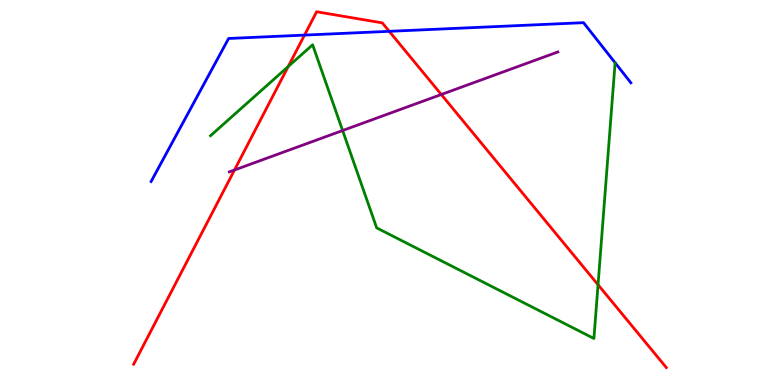[{'lines': ['blue', 'red'], 'intersections': [{'x': 3.93, 'y': 9.09}, {'x': 5.02, 'y': 9.19}]}, {'lines': ['green', 'red'], 'intersections': [{'x': 3.72, 'y': 8.27}, {'x': 7.72, 'y': 2.6}]}, {'lines': ['purple', 'red'], 'intersections': [{'x': 3.03, 'y': 5.58}, {'x': 5.69, 'y': 7.55}]}, {'lines': ['blue', 'green'], 'intersections': []}, {'lines': ['blue', 'purple'], 'intersections': []}, {'lines': ['green', 'purple'], 'intersections': [{'x': 4.42, 'y': 6.61}]}]